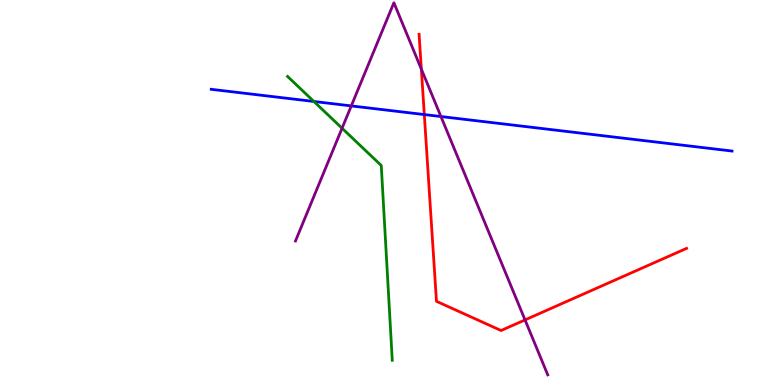[{'lines': ['blue', 'red'], 'intersections': [{'x': 5.47, 'y': 7.02}]}, {'lines': ['green', 'red'], 'intersections': []}, {'lines': ['purple', 'red'], 'intersections': [{'x': 5.44, 'y': 8.2}, {'x': 6.77, 'y': 1.69}]}, {'lines': ['blue', 'green'], 'intersections': [{'x': 4.05, 'y': 7.36}]}, {'lines': ['blue', 'purple'], 'intersections': [{'x': 4.53, 'y': 7.25}, {'x': 5.69, 'y': 6.97}]}, {'lines': ['green', 'purple'], 'intersections': [{'x': 4.41, 'y': 6.67}]}]